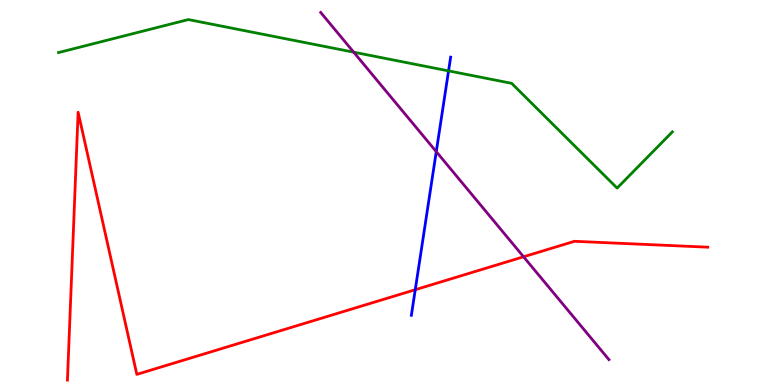[{'lines': ['blue', 'red'], 'intersections': [{'x': 5.36, 'y': 2.47}]}, {'lines': ['green', 'red'], 'intersections': []}, {'lines': ['purple', 'red'], 'intersections': [{'x': 6.76, 'y': 3.33}]}, {'lines': ['blue', 'green'], 'intersections': [{'x': 5.79, 'y': 8.16}]}, {'lines': ['blue', 'purple'], 'intersections': [{'x': 5.63, 'y': 6.06}]}, {'lines': ['green', 'purple'], 'intersections': [{'x': 4.56, 'y': 8.64}]}]